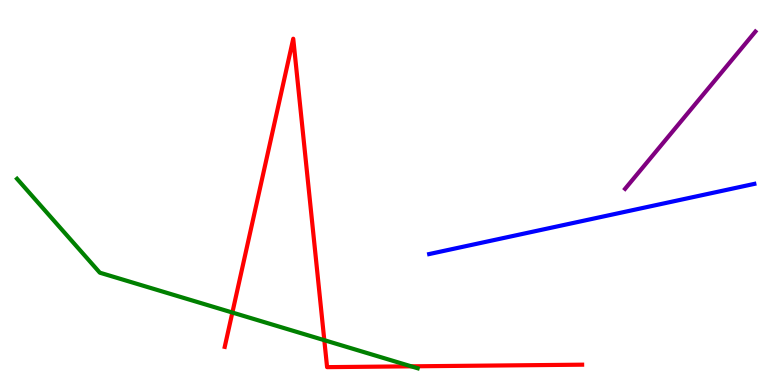[{'lines': ['blue', 'red'], 'intersections': []}, {'lines': ['green', 'red'], 'intersections': [{'x': 3.0, 'y': 1.88}, {'x': 4.18, 'y': 1.16}, {'x': 5.31, 'y': 0.485}]}, {'lines': ['purple', 'red'], 'intersections': []}, {'lines': ['blue', 'green'], 'intersections': []}, {'lines': ['blue', 'purple'], 'intersections': []}, {'lines': ['green', 'purple'], 'intersections': []}]